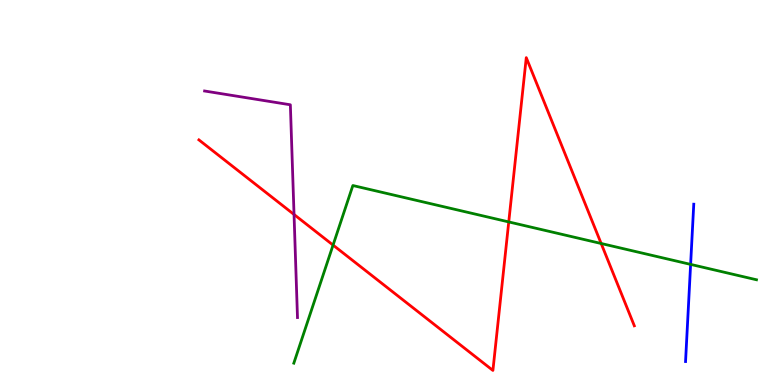[{'lines': ['blue', 'red'], 'intersections': []}, {'lines': ['green', 'red'], 'intersections': [{'x': 4.3, 'y': 3.63}, {'x': 6.56, 'y': 4.24}, {'x': 7.76, 'y': 3.68}]}, {'lines': ['purple', 'red'], 'intersections': [{'x': 3.79, 'y': 4.43}]}, {'lines': ['blue', 'green'], 'intersections': [{'x': 8.91, 'y': 3.13}]}, {'lines': ['blue', 'purple'], 'intersections': []}, {'lines': ['green', 'purple'], 'intersections': []}]